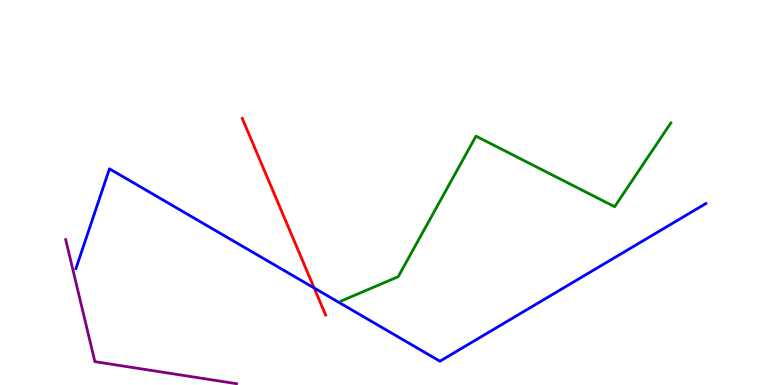[{'lines': ['blue', 'red'], 'intersections': [{'x': 4.05, 'y': 2.52}]}, {'lines': ['green', 'red'], 'intersections': []}, {'lines': ['purple', 'red'], 'intersections': []}, {'lines': ['blue', 'green'], 'intersections': []}, {'lines': ['blue', 'purple'], 'intersections': []}, {'lines': ['green', 'purple'], 'intersections': []}]